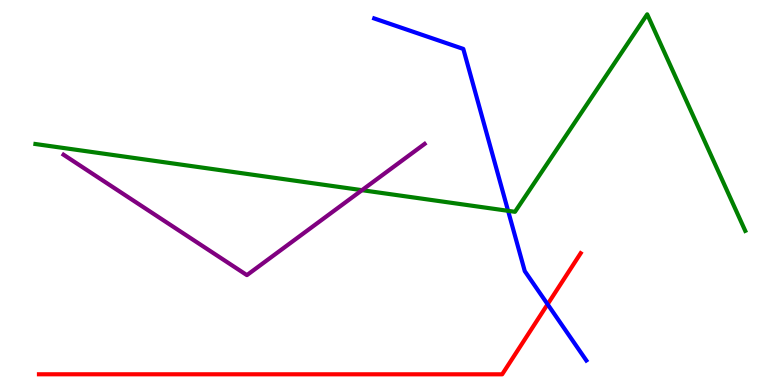[{'lines': ['blue', 'red'], 'intersections': [{'x': 7.07, 'y': 2.1}]}, {'lines': ['green', 'red'], 'intersections': []}, {'lines': ['purple', 'red'], 'intersections': []}, {'lines': ['blue', 'green'], 'intersections': [{'x': 6.56, 'y': 4.52}]}, {'lines': ['blue', 'purple'], 'intersections': []}, {'lines': ['green', 'purple'], 'intersections': [{'x': 4.67, 'y': 5.06}]}]